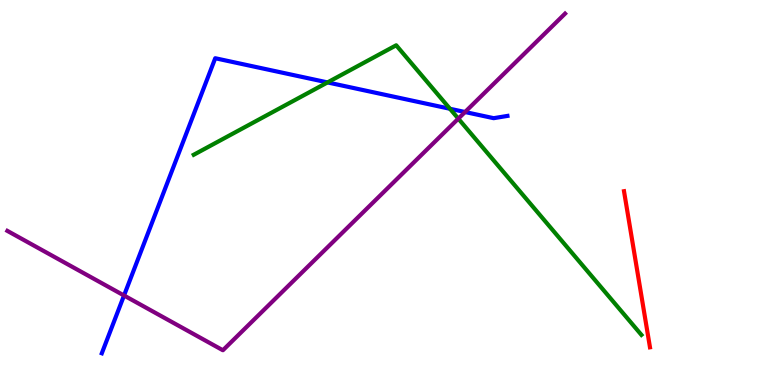[{'lines': ['blue', 'red'], 'intersections': []}, {'lines': ['green', 'red'], 'intersections': []}, {'lines': ['purple', 'red'], 'intersections': []}, {'lines': ['blue', 'green'], 'intersections': [{'x': 4.23, 'y': 7.86}, {'x': 5.81, 'y': 7.17}]}, {'lines': ['blue', 'purple'], 'intersections': [{'x': 1.6, 'y': 2.32}, {'x': 6.0, 'y': 7.09}]}, {'lines': ['green', 'purple'], 'intersections': [{'x': 5.91, 'y': 6.92}]}]